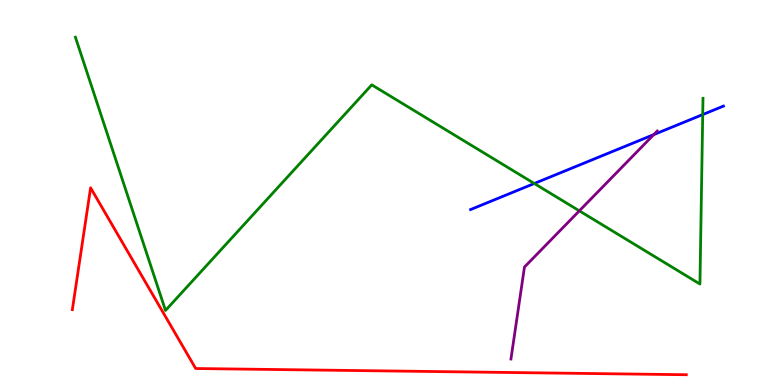[{'lines': ['blue', 'red'], 'intersections': []}, {'lines': ['green', 'red'], 'intersections': []}, {'lines': ['purple', 'red'], 'intersections': []}, {'lines': ['blue', 'green'], 'intersections': [{'x': 6.89, 'y': 5.23}, {'x': 9.07, 'y': 7.02}]}, {'lines': ['blue', 'purple'], 'intersections': [{'x': 8.44, 'y': 6.5}]}, {'lines': ['green', 'purple'], 'intersections': [{'x': 7.48, 'y': 4.52}]}]